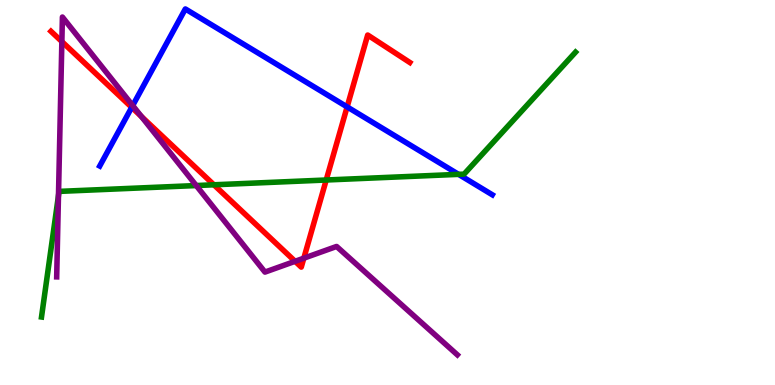[{'lines': ['blue', 'red'], 'intersections': [{'x': 1.7, 'y': 7.21}, {'x': 4.48, 'y': 7.22}]}, {'lines': ['green', 'red'], 'intersections': [{'x': 2.76, 'y': 5.2}, {'x': 4.21, 'y': 5.32}]}, {'lines': ['purple', 'red'], 'intersections': [{'x': 0.798, 'y': 8.92}, {'x': 1.82, 'y': 6.97}, {'x': 3.81, 'y': 3.21}, {'x': 3.92, 'y': 3.29}]}, {'lines': ['blue', 'green'], 'intersections': [{'x': 5.92, 'y': 5.47}]}, {'lines': ['blue', 'purple'], 'intersections': [{'x': 1.71, 'y': 7.26}]}, {'lines': ['green', 'purple'], 'intersections': [{'x': 0.755, 'y': 4.92}, {'x': 2.53, 'y': 5.18}]}]